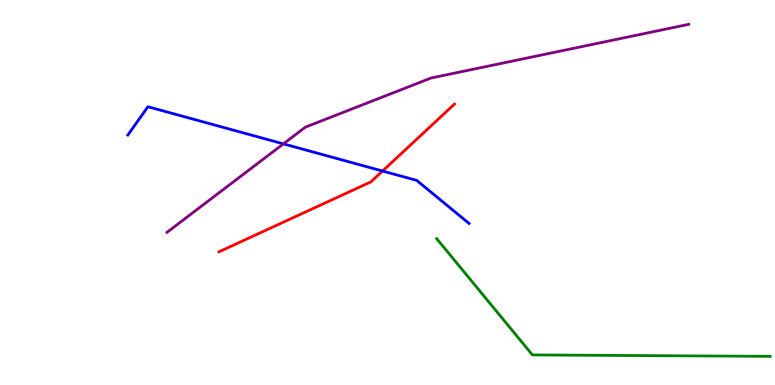[{'lines': ['blue', 'red'], 'intersections': [{'x': 4.94, 'y': 5.56}]}, {'lines': ['green', 'red'], 'intersections': []}, {'lines': ['purple', 'red'], 'intersections': []}, {'lines': ['blue', 'green'], 'intersections': []}, {'lines': ['blue', 'purple'], 'intersections': [{'x': 3.66, 'y': 6.26}]}, {'lines': ['green', 'purple'], 'intersections': []}]